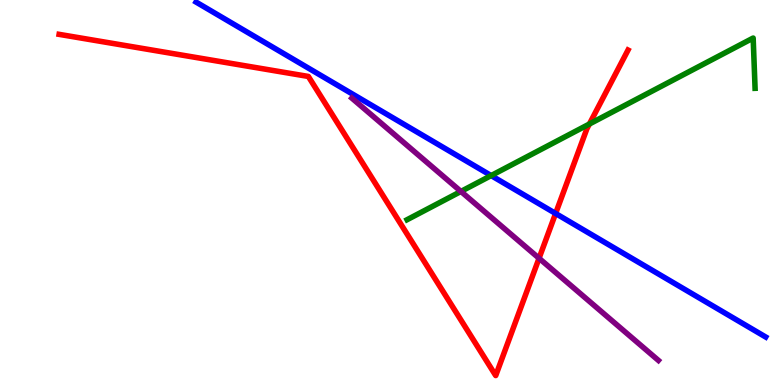[{'lines': ['blue', 'red'], 'intersections': [{'x': 7.17, 'y': 4.46}]}, {'lines': ['green', 'red'], 'intersections': [{'x': 7.6, 'y': 6.78}]}, {'lines': ['purple', 'red'], 'intersections': [{'x': 6.96, 'y': 3.29}]}, {'lines': ['blue', 'green'], 'intersections': [{'x': 6.34, 'y': 5.44}]}, {'lines': ['blue', 'purple'], 'intersections': []}, {'lines': ['green', 'purple'], 'intersections': [{'x': 5.95, 'y': 5.03}]}]